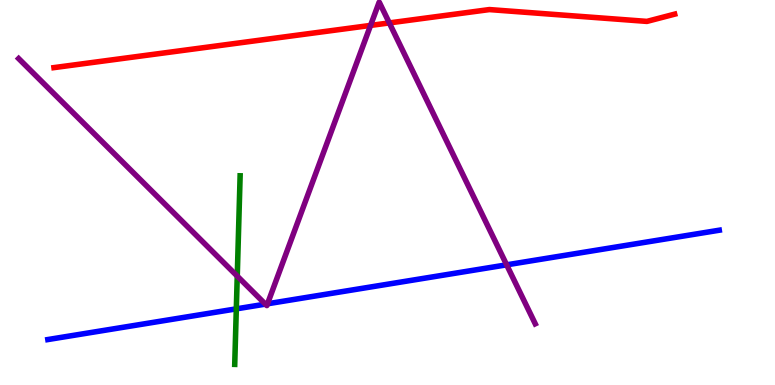[{'lines': ['blue', 'red'], 'intersections': []}, {'lines': ['green', 'red'], 'intersections': []}, {'lines': ['purple', 'red'], 'intersections': [{'x': 4.78, 'y': 9.34}, {'x': 5.02, 'y': 9.4}]}, {'lines': ['blue', 'green'], 'intersections': [{'x': 3.05, 'y': 1.98}]}, {'lines': ['blue', 'purple'], 'intersections': [{'x': 3.42, 'y': 2.1}, {'x': 3.45, 'y': 2.11}, {'x': 6.54, 'y': 3.12}]}, {'lines': ['green', 'purple'], 'intersections': [{'x': 3.06, 'y': 2.83}]}]